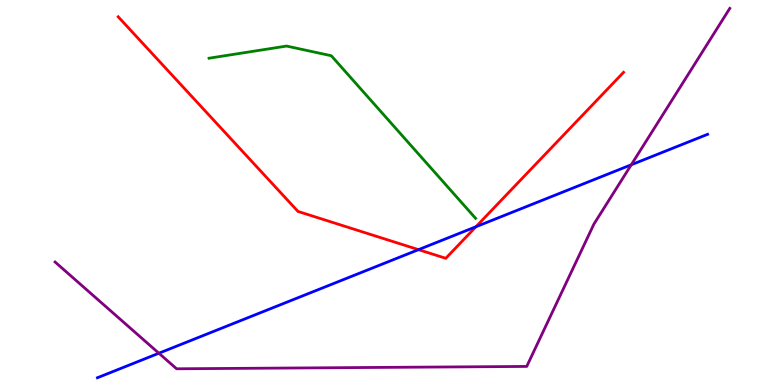[{'lines': ['blue', 'red'], 'intersections': [{'x': 5.4, 'y': 3.52}, {'x': 6.14, 'y': 4.11}]}, {'lines': ['green', 'red'], 'intersections': []}, {'lines': ['purple', 'red'], 'intersections': []}, {'lines': ['blue', 'green'], 'intersections': []}, {'lines': ['blue', 'purple'], 'intersections': [{'x': 2.05, 'y': 0.825}, {'x': 8.15, 'y': 5.72}]}, {'lines': ['green', 'purple'], 'intersections': []}]